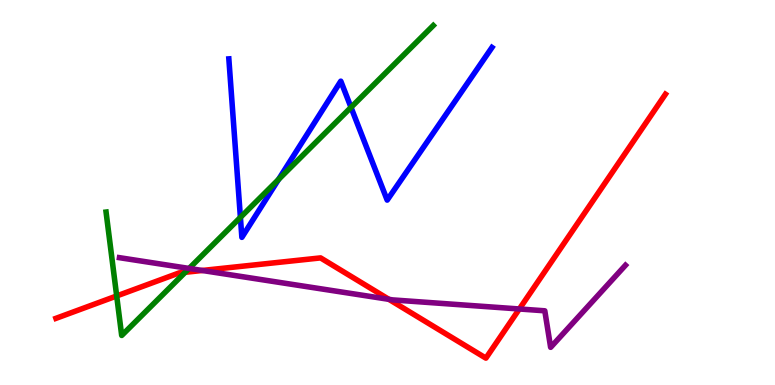[{'lines': ['blue', 'red'], 'intersections': []}, {'lines': ['green', 'red'], 'intersections': [{'x': 1.51, 'y': 2.31}, {'x': 2.39, 'y': 2.93}]}, {'lines': ['purple', 'red'], 'intersections': [{'x': 2.61, 'y': 2.97}, {'x': 5.02, 'y': 2.23}, {'x': 6.7, 'y': 1.97}]}, {'lines': ['blue', 'green'], 'intersections': [{'x': 3.1, 'y': 4.35}, {'x': 3.59, 'y': 5.34}, {'x': 4.53, 'y': 7.21}]}, {'lines': ['blue', 'purple'], 'intersections': []}, {'lines': ['green', 'purple'], 'intersections': [{'x': 2.44, 'y': 3.03}]}]